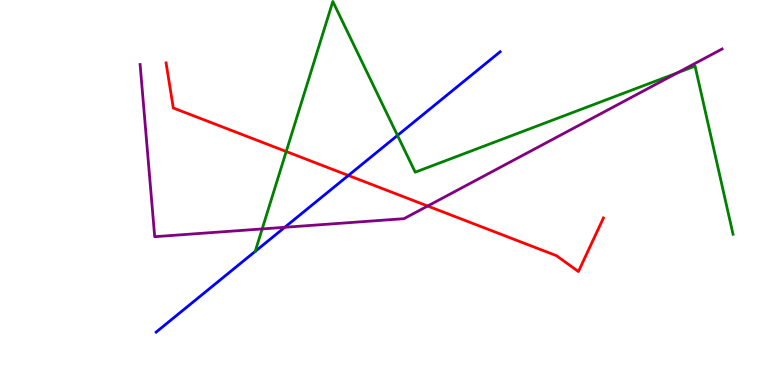[{'lines': ['blue', 'red'], 'intersections': [{'x': 4.49, 'y': 5.44}]}, {'lines': ['green', 'red'], 'intersections': [{'x': 3.69, 'y': 6.06}]}, {'lines': ['purple', 'red'], 'intersections': [{'x': 5.52, 'y': 4.65}]}, {'lines': ['blue', 'green'], 'intersections': [{'x': 5.13, 'y': 6.48}]}, {'lines': ['blue', 'purple'], 'intersections': [{'x': 3.67, 'y': 4.1}]}, {'lines': ['green', 'purple'], 'intersections': [{'x': 3.38, 'y': 4.05}, {'x': 8.74, 'y': 8.11}]}]